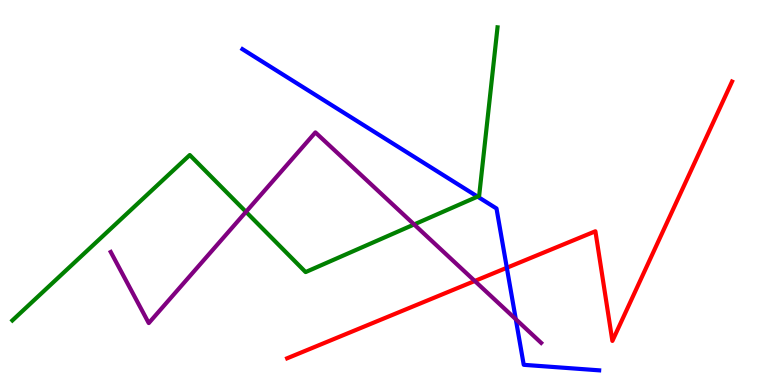[{'lines': ['blue', 'red'], 'intersections': [{'x': 6.54, 'y': 3.04}]}, {'lines': ['green', 'red'], 'intersections': []}, {'lines': ['purple', 'red'], 'intersections': [{'x': 6.13, 'y': 2.7}]}, {'lines': ['blue', 'green'], 'intersections': [{'x': 6.16, 'y': 4.89}]}, {'lines': ['blue', 'purple'], 'intersections': [{'x': 6.66, 'y': 1.71}]}, {'lines': ['green', 'purple'], 'intersections': [{'x': 3.17, 'y': 4.5}, {'x': 5.34, 'y': 4.17}]}]